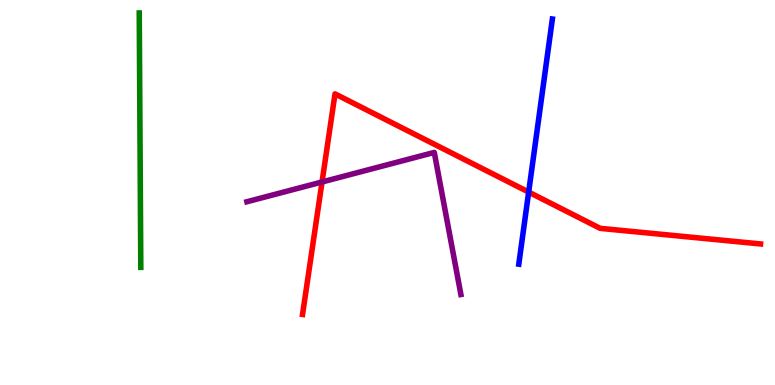[{'lines': ['blue', 'red'], 'intersections': [{'x': 6.82, 'y': 5.01}]}, {'lines': ['green', 'red'], 'intersections': []}, {'lines': ['purple', 'red'], 'intersections': [{'x': 4.16, 'y': 5.27}]}, {'lines': ['blue', 'green'], 'intersections': []}, {'lines': ['blue', 'purple'], 'intersections': []}, {'lines': ['green', 'purple'], 'intersections': []}]